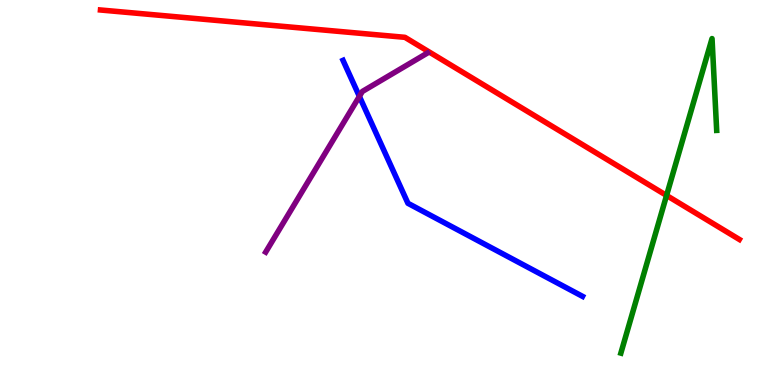[{'lines': ['blue', 'red'], 'intersections': []}, {'lines': ['green', 'red'], 'intersections': [{'x': 8.6, 'y': 4.92}]}, {'lines': ['purple', 'red'], 'intersections': []}, {'lines': ['blue', 'green'], 'intersections': []}, {'lines': ['blue', 'purple'], 'intersections': [{'x': 4.64, 'y': 7.5}]}, {'lines': ['green', 'purple'], 'intersections': []}]